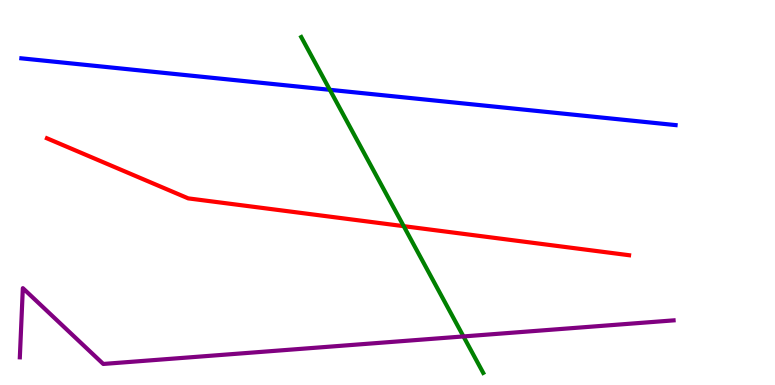[{'lines': ['blue', 'red'], 'intersections': []}, {'lines': ['green', 'red'], 'intersections': [{'x': 5.21, 'y': 4.13}]}, {'lines': ['purple', 'red'], 'intersections': []}, {'lines': ['blue', 'green'], 'intersections': [{'x': 4.26, 'y': 7.67}]}, {'lines': ['blue', 'purple'], 'intersections': []}, {'lines': ['green', 'purple'], 'intersections': [{'x': 5.98, 'y': 1.26}]}]